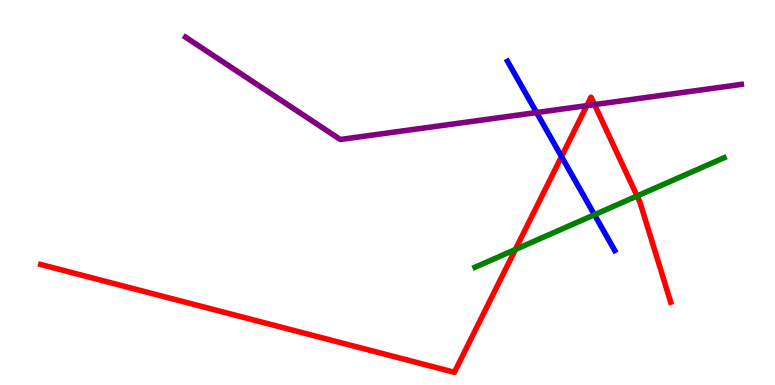[{'lines': ['blue', 'red'], 'intersections': [{'x': 7.25, 'y': 5.93}]}, {'lines': ['green', 'red'], 'intersections': [{'x': 6.65, 'y': 3.52}, {'x': 8.22, 'y': 4.91}]}, {'lines': ['purple', 'red'], 'intersections': [{'x': 7.57, 'y': 7.26}, {'x': 7.67, 'y': 7.28}]}, {'lines': ['blue', 'green'], 'intersections': [{'x': 7.67, 'y': 4.42}]}, {'lines': ['blue', 'purple'], 'intersections': [{'x': 6.92, 'y': 7.08}]}, {'lines': ['green', 'purple'], 'intersections': []}]